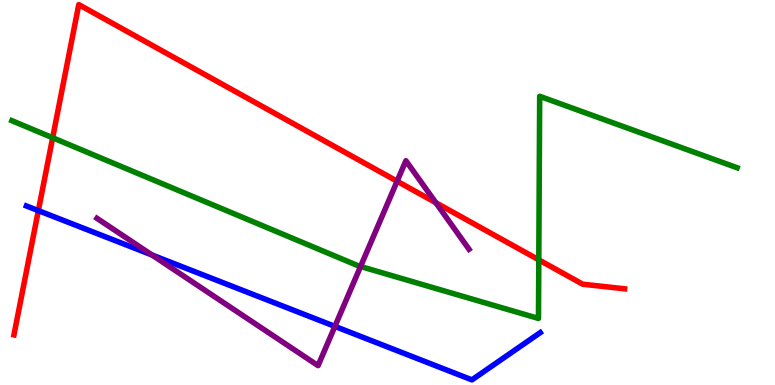[{'lines': ['blue', 'red'], 'intersections': [{'x': 0.495, 'y': 4.53}]}, {'lines': ['green', 'red'], 'intersections': [{'x': 0.679, 'y': 6.42}, {'x': 6.95, 'y': 3.25}]}, {'lines': ['purple', 'red'], 'intersections': [{'x': 5.12, 'y': 5.29}, {'x': 5.62, 'y': 4.73}]}, {'lines': ['blue', 'green'], 'intersections': []}, {'lines': ['blue', 'purple'], 'intersections': [{'x': 1.96, 'y': 3.38}, {'x': 4.32, 'y': 1.52}]}, {'lines': ['green', 'purple'], 'intersections': [{'x': 4.65, 'y': 3.08}]}]